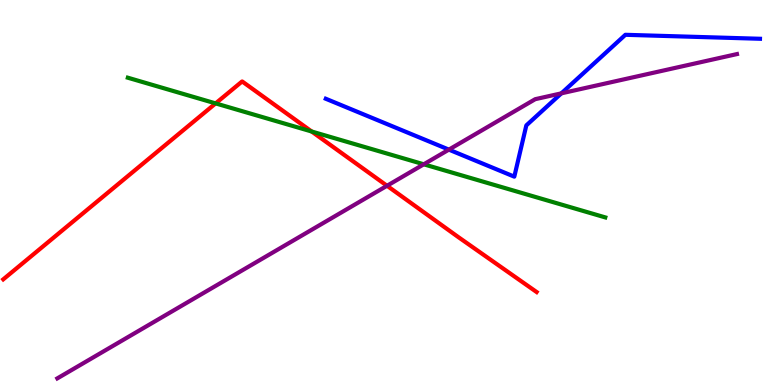[{'lines': ['blue', 'red'], 'intersections': []}, {'lines': ['green', 'red'], 'intersections': [{'x': 2.78, 'y': 7.31}, {'x': 4.02, 'y': 6.58}]}, {'lines': ['purple', 'red'], 'intersections': [{'x': 4.99, 'y': 5.17}]}, {'lines': ['blue', 'green'], 'intersections': []}, {'lines': ['blue', 'purple'], 'intersections': [{'x': 5.79, 'y': 6.11}, {'x': 7.24, 'y': 7.58}]}, {'lines': ['green', 'purple'], 'intersections': [{'x': 5.47, 'y': 5.73}]}]